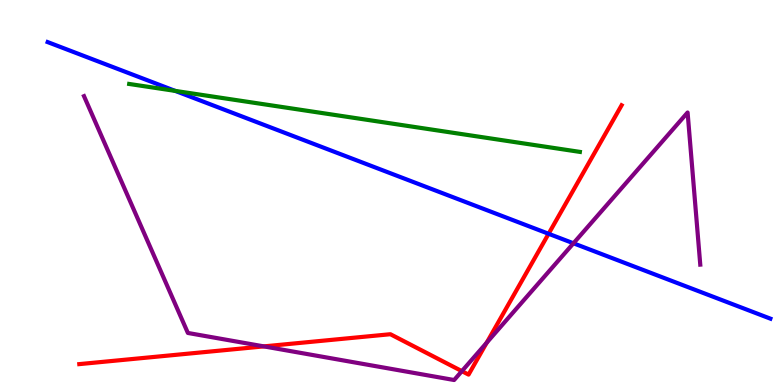[{'lines': ['blue', 'red'], 'intersections': [{'x': 7.08, 'y': 3.93}]}, {'lines': ['green', 'red'], 'intersections': []}, {'lines': ['purple', 'red'], 'intersections': [{'x': 3.4, 'y': 1.0}, {'x': 5.96, 'y': 0.36}, {'x': 6.28, 'y': 1.1}]}, {'lines': ['blue', 'green'], 'intersections': [{'x': 2.26, 'y': 7.64}]}, {'lines': ['blue', 'purple'], 'intersections': [{'x': 7.4, 'y': 3.68}]}, {'lines': ['green', 'purple'], 'intersections': []}]